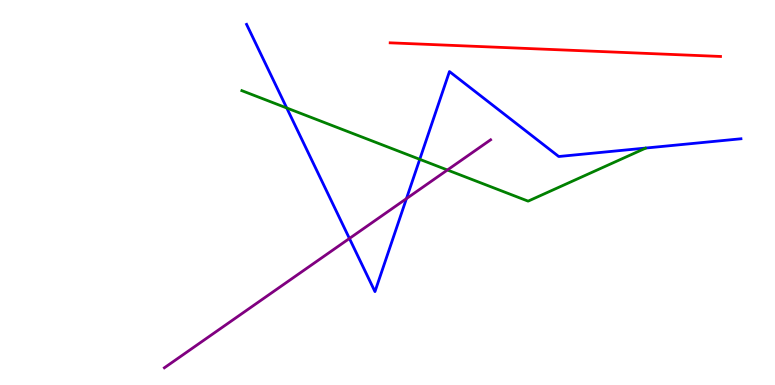[{'lines': ['blue', 'red'], 'intersections': []}, {'lines': ['green', 'red'], 'intersections': []}, {'lines': ['purple', 'red'], 'intersections': []}, {'lines': ['blue', 'green'], 'intersections': [{'x': 3.7, 'y': 7.2}, {'x': 5.42, 'y': 5.86}]}, {'lines': ['blue', 'purple'], 'intersections': [{'x': 4.51, 'y': 3.81}, {'x': 5.24, 'y': 4.84}]}, {'lines': ['green', 'purple'], 'intersections': [{'x': 5.77, 'y': 5.58}]}]